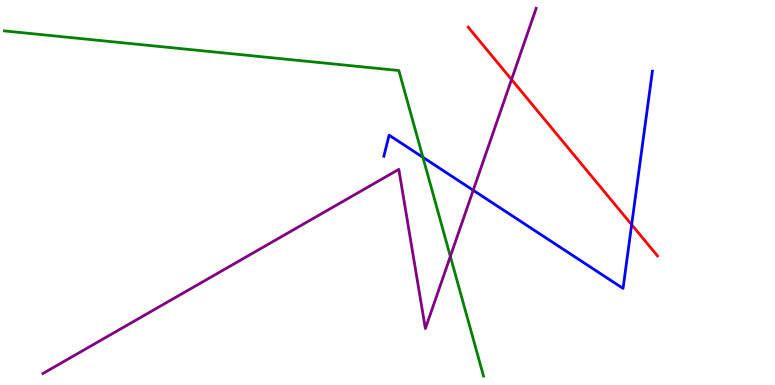[{'lines': ['blue', 'red'], 'intersections': [{'x': 8.15, 'y': 4.16}]}, {'lines': ['green', 'red'], 'intersections': []}, {'lines': ['purple', 'red'], 'intersections': [{'x': 6.6, 'y': 7.93}]}, {'lines': ['blue', 'green'], 'intersections': [{'x': 5.46, 'y': 5.91}]}, {'lines': ['blue', 'purple'], 'intersections': [{'x': 6.11, 'y': 5.06}]}, {'lines': ['green', 'purple'], 'intersections': [{'x': 5.81, 'y': 3.34}]}]